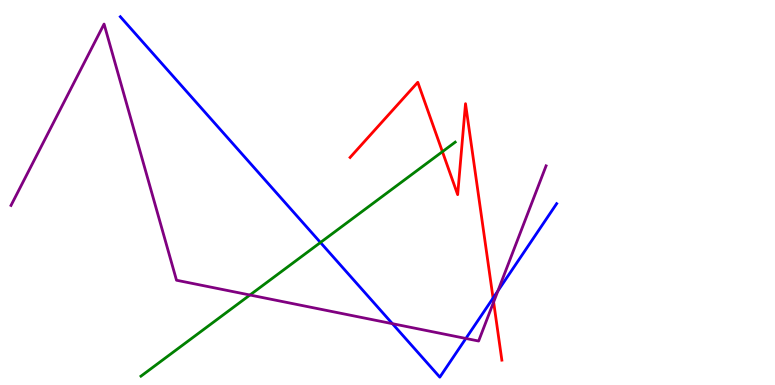[{'lines': ['blue', 'red'], 'intersections': [{'x': 6.36, 'y': 2.26}]}, {'lines': ['green', 'red'], 'intersections': [{'x': 5.71, 'y': 6.06}]}, {'lines': ['purple', 'red'], 'intersections': [{'x': 6.37, 'y': 2.15}]}, {'lines': ['blue', 'green'], 'intersections': [{'x': 4.13, 'y': 3.7}]}, {'lines': ['blue', 'purple'], 'intersections': [{'x': 5.06, 'y': 1.59}, {'x': 6.01, 'y': 1.21}, {'x': 6.43, 'y': 2.45}]}, {'lines': ['green', 'purple'], 'intersections': [{'x': 3.22, 'y': 2.34}]}]